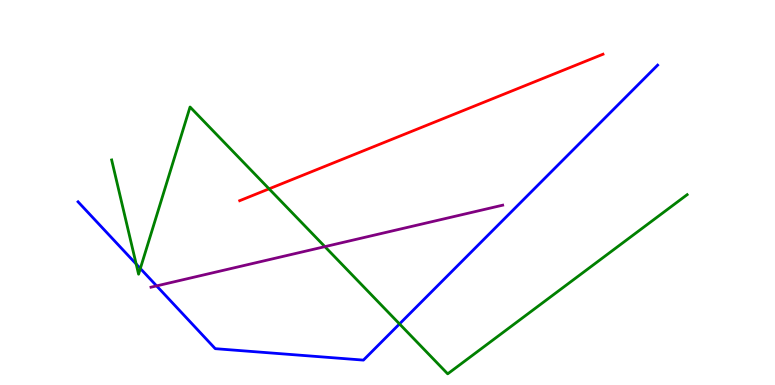[{'lines': ['blue', 'red'], 'intersections': []}, {'lines': ['green', 'red'], 'intersections': [{'x': 3.47, 'y': 5.09}]}, {'lines': ['purple', 'red'], 'intersections': []}, {'lines': ['blue', 'green'], 'intersections': [{'x': 1.76, 'y': 3.14}, {'x': 1.81, 'y': 3.03}, {'x': 5.15, 'y': 1.59}]}, {'lines': ['blue', 'purple'], 'intersections': [{'x': 2.02, 'y': 2.57}]}, {'lines': ['green', 'purple'], 'intersections': [{'x': 4.19, 'y': 3.59}]}]